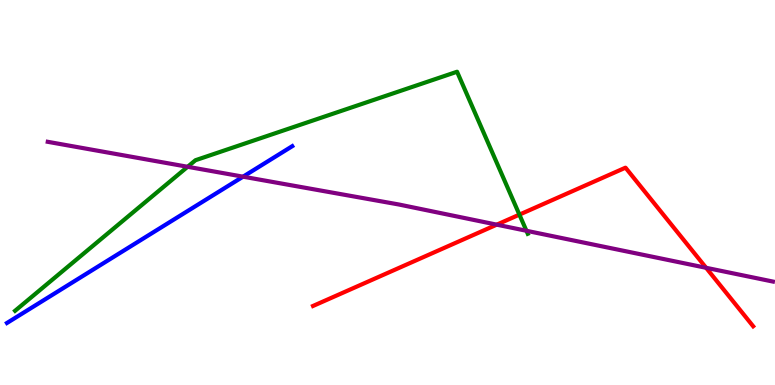[{'lines': ['blue', 'red'], 'intersections': []}, {'lines': ['green', 'red'], 'intersections': [{'x': 6.7, 'y': 4.43}]}, {'lines': ['purple', 'red'], 'intersections': [{'x': 6.41, 'y': 4.16}, {'x': 9.11, 'y': 3.04}]}, {'lines': ['blue', 'green'], 'intersections': []}, {'lines': ['blue', 'purple'], 'intersections': [{'x': 3.14, 'y': 5.41}]}, {'lines': ['green', 'purple'], 'intersections': [{'x': 2.42, 'y': 5.67}, {'x': 6.79, 'y': 4.01}]}]